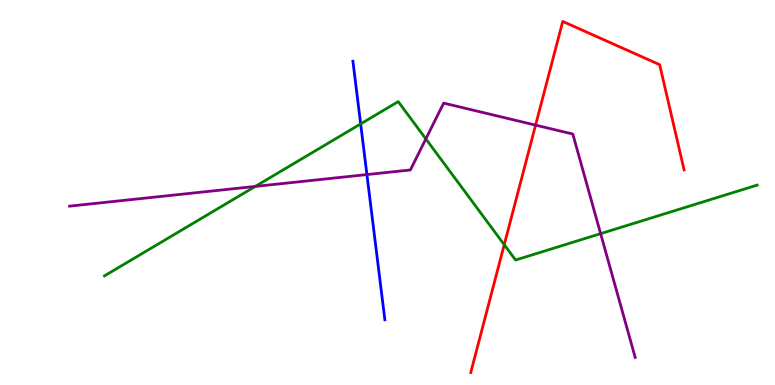[{'lines': ['blue', 'red'], 'intersections': []}, {'lines': ['green', 'red'], 'intersections': [{'x': 6.51, 'y': 3.64}]}, {'lines': ['purple', 'red'], 'intersections': [{'x': 6.91, 'y': 6.75}]}, {'lines': ['blue', 'green'], 'intersections': [{'x': 4.65, 'y': 6.78}]}, {'lines': ['blue', 'purple'], 'intersections': [{'x': 4.73, 'y': 5.47}]}, {'lines': ['green', 'purple'], 'intersections': [{'x': 3.29, 'y': 5.16}, {'x': 5.49, 'y': 6.39}, {'x': 7.75, 'y': 3.93}]}]